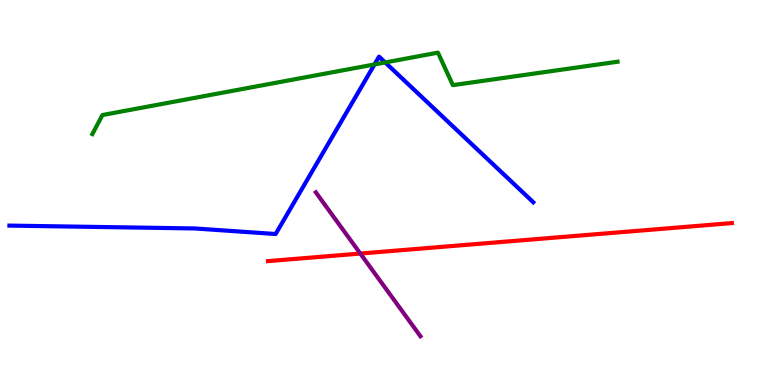[{'lines': ['blue', 'red'], 'intersections': []}, {'lines': ['green', 'red'], 'intersections': []}, {'lines': ['purple', 'red'], 'intersections': [{'x': 4.65, 'y': 3.41}]}, {'lines': ['blue', 'green'], 'intersections': [{'x': 4.83, 'y': 8.33}, {'x': 4.97, 'y': 8.38}]}, {'lines': ['blue', 'purple'], 'intersections': []}, {'lines': ['green', 'purple'], 'intersections': []}]